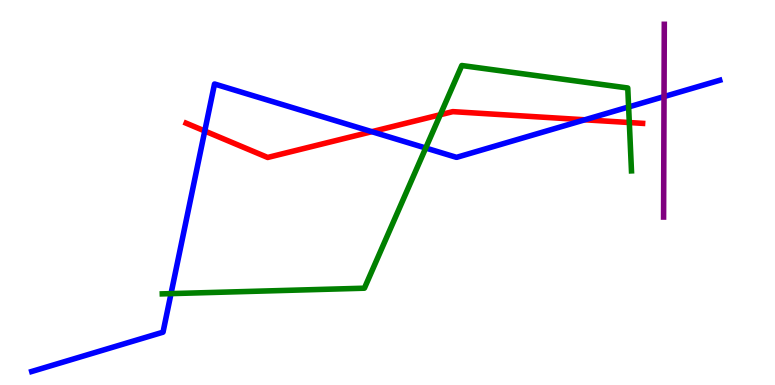[{'lines': ['blue', 'red'], 'intersections': [{'x': 2.64, 'y': 6.6}, {'x': 4.8, 'y': 6.58}, {'x': 7.55, 'y': 6.89}]}, {'lines': ['green', 'red'], 'intersections': [{'x': 5.68, 'y': 7.02}, {'x': 8.12, 'y': 6.82}]}, {'lines': ['purple', 'red'], 'intersections': []}, {'lines': ['blue', 'green'], 'intersections': [{'x': 2.21, 'y': 2.37}, {'x': 5.49, 'y': 6.16}, {'x': 8.11, 'y': 7.22}]}, {'lines': ['blue', 'purple'], 'intersections': [{'x': 8.57, 'y': 7.49}]}, {'lines': ['green', 'purple'], 'intersections': []}]